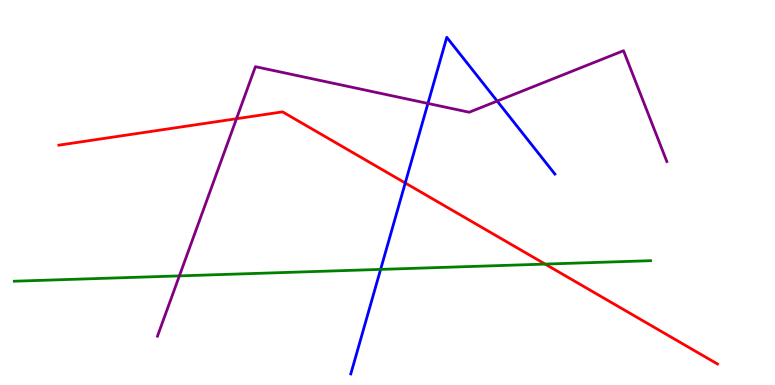[{'lines': ['blue', 'red'], 'intersections': [{'x': 5.23, 'y': 5.25}]}, {'lines': ['green', 'red'], 'intersections': [{'x': 7.03, 'y': 3.14}]}, {'lines': ['purple', 'red'], 'intersections': [{'x': 3.05, 'y': 6.92}]}, {'lines': ['blue', 'green'], 'intersections': [{'x': 4.91, 'y': 3.0}]}, {'lines': ['blue', 'purple'], 'intersections': [{'x': 5.52, 'y': 7.31}, {'x': 6.42, 'y': 7.37}]}, {'lines': ['green', 'purple'], 'intersections': [{'x': 2.31, 'y': 2.83}]}]